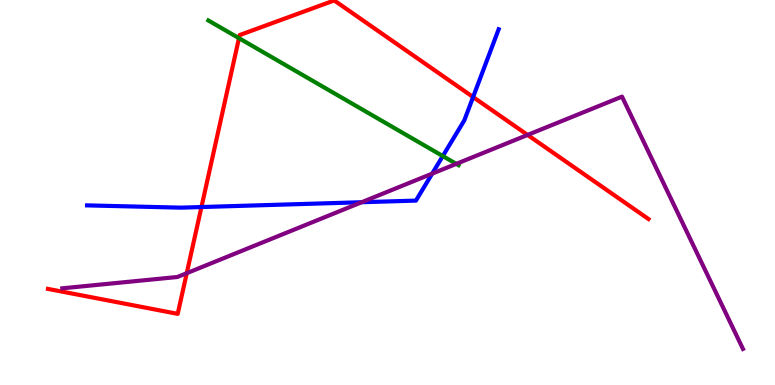[{'lines': ['blue', 'red'], 'intersections': [{'x': 2.6, 'y': 4.62}, {'x': 6.1, 'y': 7.48}]}, {'lines': ['green', 'red'], 'intersections': [{'x': 3.08, 'y': 9.01}]}, {'lines': ['purple', 'red'], 'intersections': [{'x': 2.41, 'y': 2.9}, {'x': 6.81, 'y': 6.5}]}, {'lines': ['blue', 'green'], 'intersections': [{'x': 5.71, 'y': 5.95}]}, {'lines': ['blue', 'purple'], 'intersections': [{'x': 4.67, 'y': 4.75}, {'x': 5.58, 'y': 5.49}]}, {'lines': ['green', 'purple'], 'intersections': [{'x': 5.89, 'y': 5.74}]}]